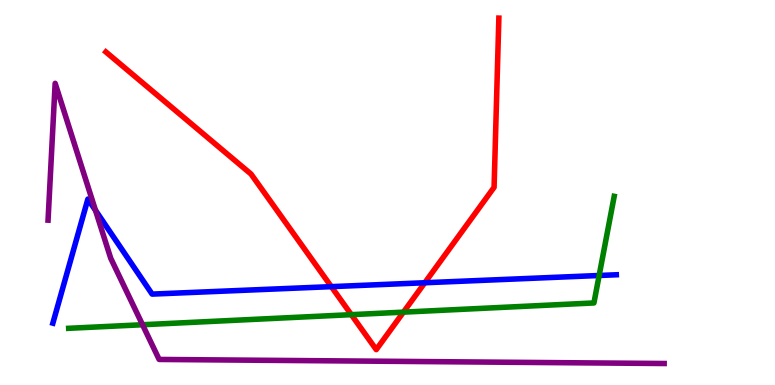[{'lines': ['blue', 'red'], 'intersections': [{'x': 4.28, 'y': 2.55}, {'x': 5.48, 'y': 2.66}]}, {'lines': ['green', 'red'], 'intersections': [{'x': 4.53, 'y': 1.83}, {'x': 5.21, 'y': 1.89}]}, {'lines': ['purple', 'red'], 'intersections': []}, {'lines': ['blue', 'green'], 'intersections': [{'x': 7.73, 'y': 2.84}]}, {'lines': ['blue', 'purple'], 'intersections': [{'x': 1.23, 'y': 4.54}]}, {'lines': ['green', 'purple'], 'intersections': [{'x': 1.84, 'y': 1.57}]}]